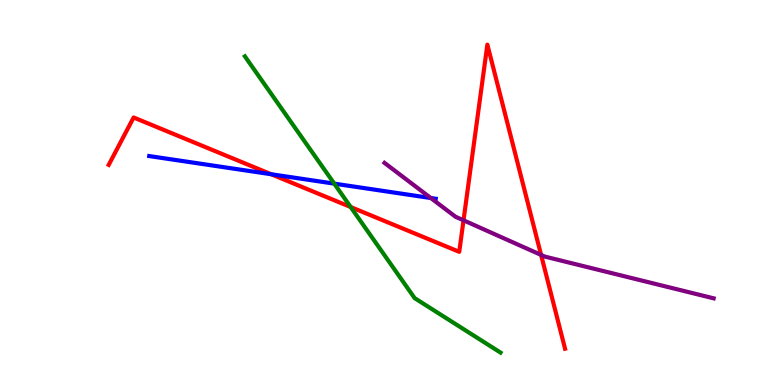[{'lines': ['blue', 'red'], 'intersections': [{'x': 3.5, 'y': 5.47}]}, {'lines': ['green', 'red'], 'intersections': [{'x': 4.52, 'y': 4.62}]}, {'lines': ['purple', 'red'], 'intersections': [{'x': 5.98, 'y': 4.28}, {'x': 6.98, 'y': 3.38}]}, {'lines': ['blue', 'green'], 'intersections': [{'x': 4.31, 'y': 5.23}]}, {'lines': ['blue', 'purple'], 'intersections': [{'x': 5.56, 'y': 4.86}]}, {'lines': ['green', 'purple'], 'intersections': []}]